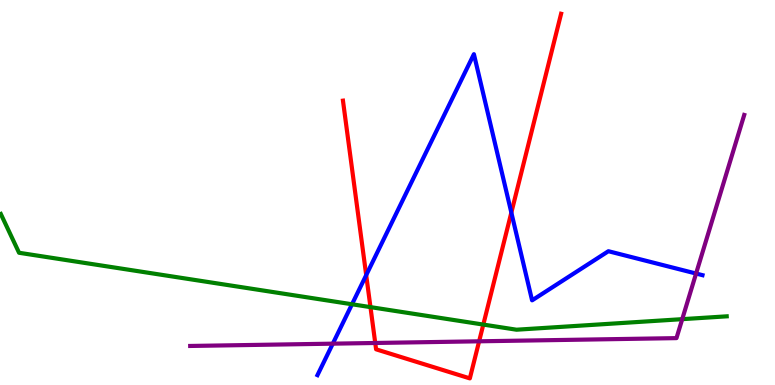[{'lines': ['blue', 'red'], 'intersections': [{'x': 4.73, 'y': 2.85}, {'x': 6.6, 'y': 4.48}]}, {'lines': ['green', 'red'], 'intersections': [{'x': 4.78, 'y': 2.02}, {'x': 6.24, 'y': 1.57}]}, {'lines': ['purple', 'red'], 'intersections': [{'x': 4.84, 'y': 1.09}, {'x': 6.18, 'y': 1.13}]}, {'lines': ['blue', 'green'], 'intersections': [{'x': 4.54, 'y': 2.1}]}, {'lines': ['blue', 'purple'], 'intersections': [{'x': 4.29, 'y': 1.07}, {'x': 8.98, 'y': 2.9}]}, {'lines': ['green', 'purple'], 'intersections': [{'x': 8.8, 'y': 1.71}]}]